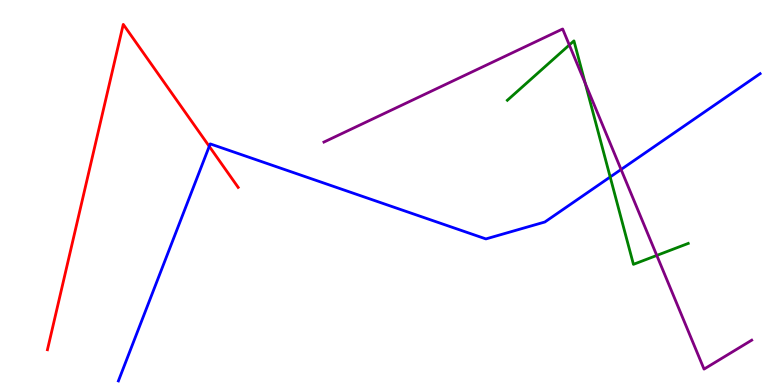[{'lines': ['blue', 'red'], 'intersections': [{'x': 2.7, 'y': 6.2}]}, {'lines': ['green', 'red'], 'intersections': []}, {'lines': ['purple', 'red'], 'intersections': []}, {'lines': ['blue', 'green'], 'intersections': [{'x': 7.87, 'y': 5.4}]}, {'lines': ['blue', 'purple'], 'intersections': [{'x': 8.01, 'y': 5.6}]}, {'lines': ['green', 'purple'], 'intersections': [{'x': 7.35, 'y': 8.83}, {'x': 7.55, 'y': 7.84}, {'x': 8.47, 'y': 3.37}]}]